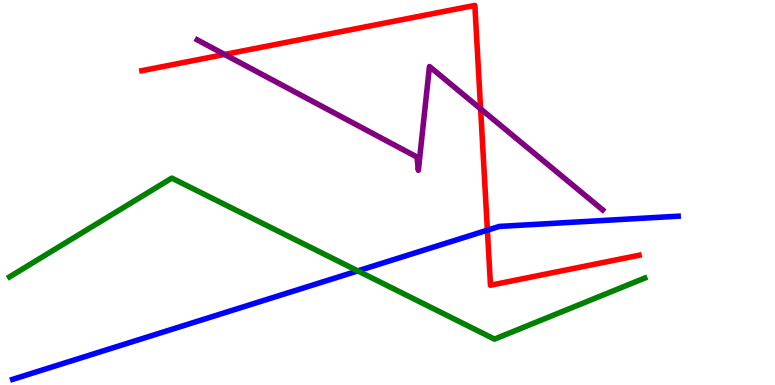[{'lines': ['blue', 'red'], 'intersections': [{'x': 6.29, 'y': 4.02}]}, {'lines': ['green', 'red'], 'intersections': []}, {'lines': ['purple', 'red'], 'intersections': [{'x': 2.9, 'y': 8.59}, {'x': 6.2, 'y': 7.17}]}, {'lines': ['blue', 'green'], 'intersections': [{'x': 4.62, 'y': 2.96}]}, {'lines': ['blue', 'purple'], 'intersections': []}, {'lines': ['green', 'purple'], 'intersections': []}]